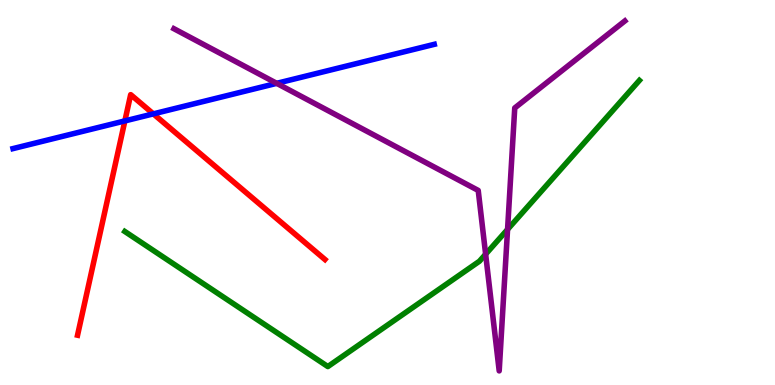[{'lines': ['blue', 'red'], 'intersections': [{'x': 1.61, 'y': 6.86}, {'x': 1.98, 'y': 7.04}]}, {'lines': ['green', 'red'], 'intersections': []}, {'lines': ['purple', 'red'], 'intersections': []}, {'lines': ['blue', 'green'], 'intersections': []}, {'lines': ['blue', 'purple'], 'intersections': [{'x': 3.57, 'y': 7.84}]}, {'lines': ['green', 'purple'], 'intersections': [{'x': 6.27, 'y': 3.4}, {'x': 6.55, 'y': 4.04}]}]